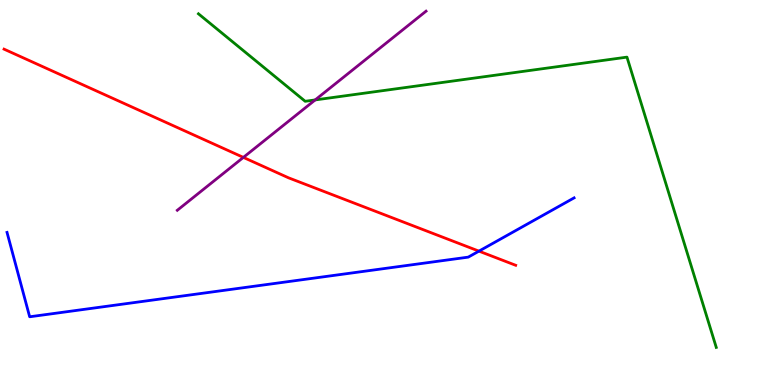[{'lines': ['blue', 'red'], 'intersections': [{'x': 6.18, 'y': 3.48}]}, {'lines': ['green', 'red'], 'intersections': []}, {'lines': ['purple', 'red'], 'intersections': [{'x': 3.14, 'y': 5.91}]}, {'lines': ['blue', 'green'], 'intersections': []}, {'lines': ['blue', 'purple'], 'intersections': []}, {'lines': ['green', 'purple'], 'intersections': [{'x': 4.07, 'y': 7.4}]}]